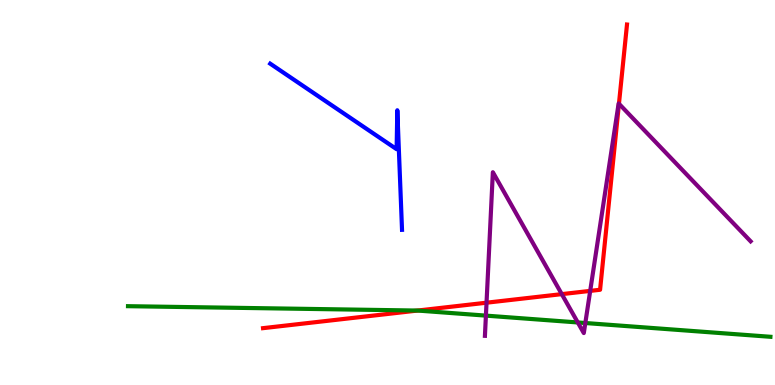[{'lines': ['blue', 'red'], 'intersections': []}, {'lines': ['green', 'red'], 'intersections': [{'x': 5.39, 'y': 1.93}]}, {'lines': ['purple', 'red'], 'intersections': [{'x': 6.28, 'y': 2.14}, {'x': 7.25, 'y': 2.36}, {'x': 7.62, 'y': 2.44}, {'x': 7.99, 'y': 7.3}]}, {'lines': ['blue', 'green'], 'intersections': []}, {'lines': ['blue', 'purple'], 'intersections': []}, {'lines': ['green', 'purple'], 'intersections': [{'x': 6.27, 'y': 1.8}, {'x': 7.46, 'y': 1.62}, {'x': 7.55, 'y': 1.61}]}]